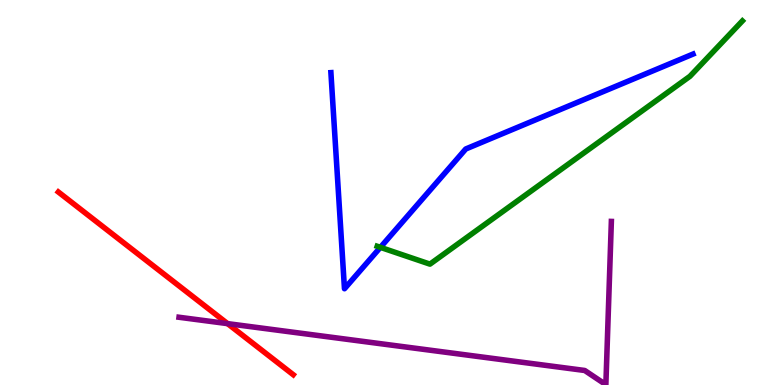[{'lines': ['blue', 'red'], 'intersections': []}, {'lines': ['green', 'red'], 'intersections': []}, {'lines': ['purple', 'red'], 'intersections': [{'x': 2.94, 'y': 1.59}]}, {'lines': ['blue', 'green'], 'intersections': [{'x': 4.91, 'y': 3.58}]}, {'lines': ['blue', 'purple'], 'intersections': []}, {'lines': ['green', 'purple'], 'intersections': []}]